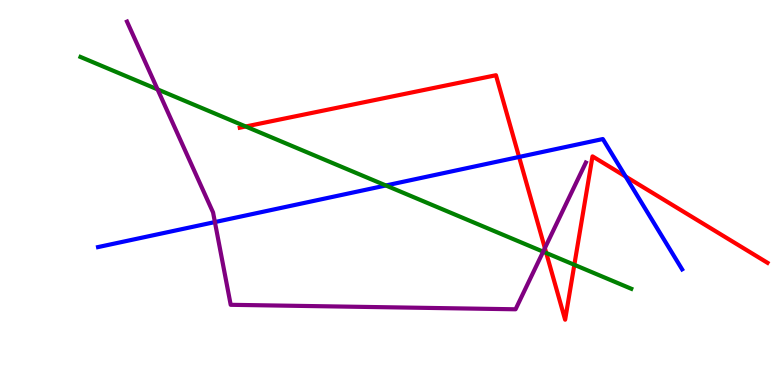[{'lines': ['blue', 'red'], 'intersections': [{'x': 6.7, 'y': 5.92}, {'x': 8.07, 'y': 5.41}]}, {'lines': ['green', 'red'], 'intersections': [{'x': 3.17, 'y': 6.71}, {'x': 7.05, 'y': 3.43}, {'x': 7.41, 'y': 3.12}]}, {'lines': ['purple', 'red'], 'intersections': [{'x': 7.03, 'y': 3.56}]}, {'lines': ['blue', 'green'], 'intersections': [{'x': 4.98, 'y': 5.18}]}, {'lines': ['blue', 'purple'], 'intersections': [{'x': 2.77, 'y': 4.23}]}, {'lines': ['green', 'purple'], 'intersections': [{'x': 2.03, 'y': 7.68}, {'x': 7.01, 'y': 3.46}]}]